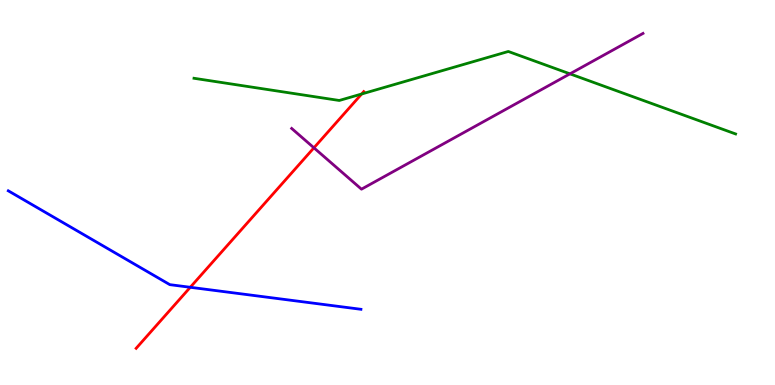[{'lines': ['blue', 'red'], 'intersections': [{'x': 2.46, 'y': 2.54}]}, {'lines': ['green', 'red'], 'intersections': [{'x': 4.67, 'y': 7.56}]}, {'lines': ['purple', 'red'], 'intersections': [{'x': 4.05, 'y': 6.16}]}, {'lines': ['blue', 'green'], 'intersections': []}, {'lines': ['blue', 'purple'], 'intersections': []}, {'lines': ['green', 'purple'], 'intersections': [{'x': 7.35, 'y': 8.08}]}]